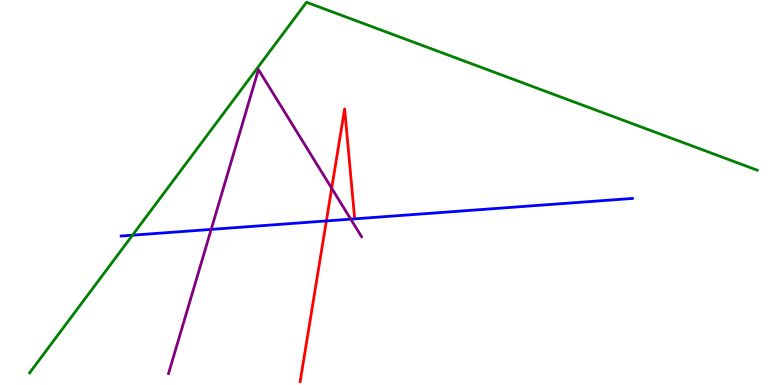[{'lines': ['blue', 'red'], 'intersections': [{'x': 4.21, 'y': 4.26}]}, {'lines': ['green', 'red'], 'intersections': []}, {'lines': ['purple', 'red'], 'intersections': [{'x': 4.28, 'y': 5.11}]}, {'lines': ['blue', 'green'], 'intersections': [{'x': 1.71, 'y': 3.89}]}, {'lines': ['blue', 'purple'], 'intersections': [{'x': 2.72, 'y': 4.04}, {'x': 4.53, 'y': 4.31}]}, {'lines': ['green', 'purple'], 'intersections': []}]